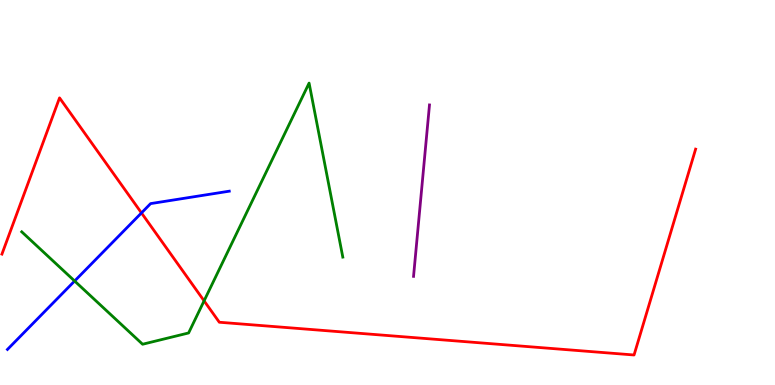[{'lines': ['blue', 'red'], 'intersections': [{'x': 1.83, 'y': 4.47}]}, {'lines': ['green', 'red'], 'intersections': [{'x': 2.63, 'y': 2.19}]}, {'lines': ['purple', 'red'], 'intersections': []}, {'lines': ['blue', 'green'], 'intersections': [{'x': 0.963, 'y': 2.7}]}, {'lines': ['blue', 'purple'], 'intersections': []}, {'lines': ['green', 'purple'], 'intersections': []}]